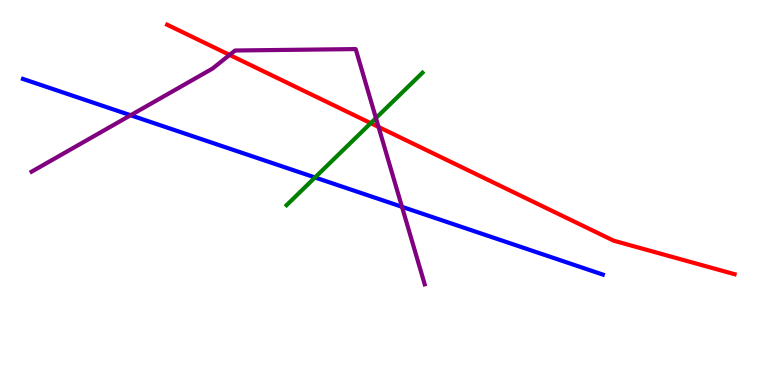[{'lines': ['blue', 'red'], 'intersections': []}, {'lines': ['green', 'red'], 'intersections': [{'x': 4.78, 'y': 6.8}]}, {'lines': ['purple', 'red'], 'intersections': [{'x': 2.96, 'y': 8.57}, {'x': 4.88, 'y': 6.7}]}, {'lines': ['blue', 'green'], 'intersections': [{'x': 4.06, 'y': 5.39}]}, {'lines': ['blue', 'purple'], 'intersections': [{'x': 1.69, 'y': 7.01}, {'x': 5.19, 'y': 4.63}]}, {'lines': ['green', 'purple'], 'intersections': [{'x': 4.85, 'y': 6.93}]}]